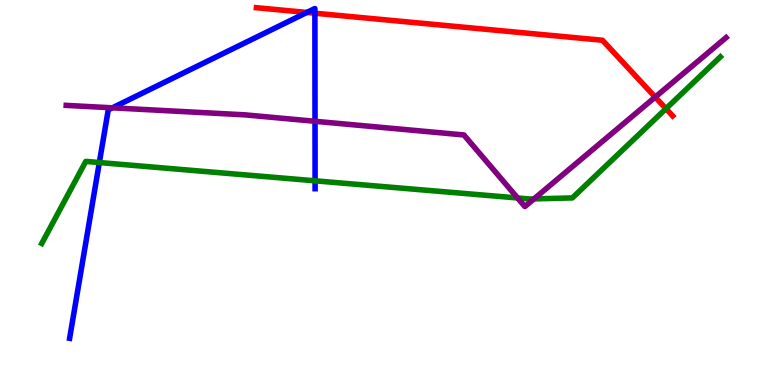[{'lines': ['blue', 'red'], 'intersections': [{'x': 3.96, 'y': 9.68}, {'x': 4.06, 'y': 9.66}]}, {'lines': ['green', 'red'], 'intersections': [{'x': 8.59, 'y': 7.18}]}, {'lines': ['purple', 'red'], 'intersections': [{'x': 8.45, 'y': 7.48}]}, {'lines': ['blue', 'green'], 'intersections': [{'x': 1.28, 'y': 5.78}, {'x': 4.07, 'y': 5.3}]}, {'lines': ['blue', 'purple'], 'intersections': [{'x': 1.45, 'y': 7.2}, {'x': 4.06, 'y': 6.85}]}, {'lines': ['green', 'purple'], 'intersections': [{'x': 6.68, 'y': 4.86}, {'x': 6.89, 'y': 4.83}]}]